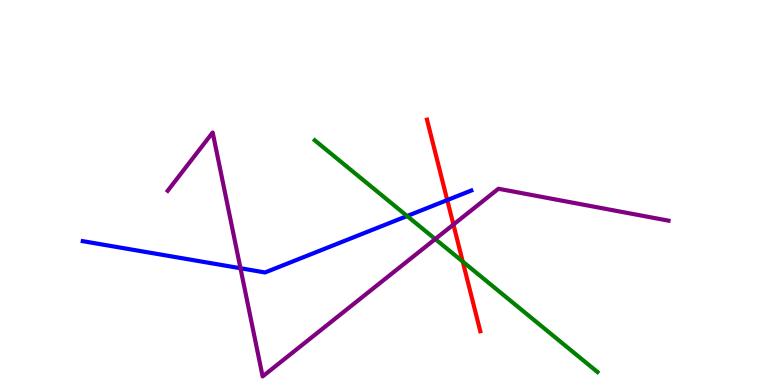[{'lines': ['blue', 'red'], 'intersections': [{'x': 5.77, 'y': 4.8}]}, {'lines': ['green', 'red'], 'intersections': [{'x': 5.97, 'y': 3.21}]}, {'lines': ['purple', 'red'], 'intersections': [{'x': 5.85, 'y': 4.17}]}, {'lines': ['blue', 'green'], 'intersections': [{'x': 5.25, 'y': 4.39}]}, {'lines': ['blue', 'purple'], 'intersections': [{'x': 3.1, 'y': 3.03}]}, {'lines': ['green', 'purple'], 'intersections': [{'x': 5.62, 'y': 3.79}]}]